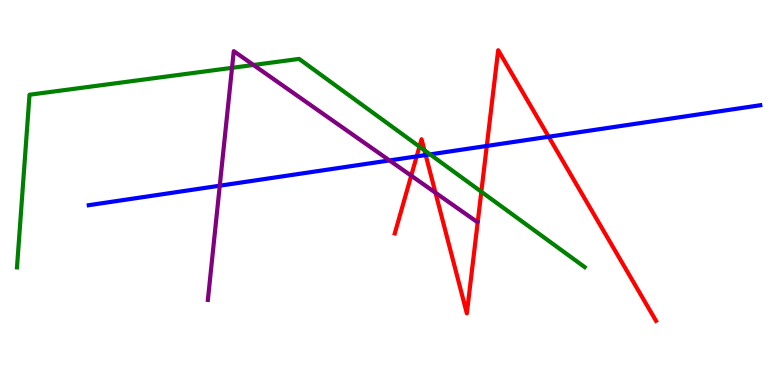[{'lines': ['blue', 'red'], 'intersections': [{'x': 5.38, 'y': 5.94}, {'x': 5.49, 'y': 5.97}, {'x': 6.28, 'y': 6.21}, {'x': 7.08, 'y': 6.45}]}, {'lines': ['green', 'red'], 'intersections': [{'x': 5.41, 'y': 6.19}, {'x': 5.48, 'y': 6.1}, {'x': 6.21, 'y': 5.02}]}, {'lines': ['purple', 'red'], 'intersections': [{'x': 5.31, 'y': 5.44}, {'x': 5.62, 'y': 4.99}]}, {'lines': ['blue', 'green'], 'intersections': [{'x': 5.55, 'y': 5.99}]}, {'lines': ['blue', 'purple'], 'intersections': [{'x': 2.84, 'y': 5.18}, {'x': 5.03, 'y': 5.83}]}, {'lines': ['green', 'purple'], 'intersections': [{'x': 2.99, 'y': 8.24}, {'x': 3.27, 'y': 8.31}]}]